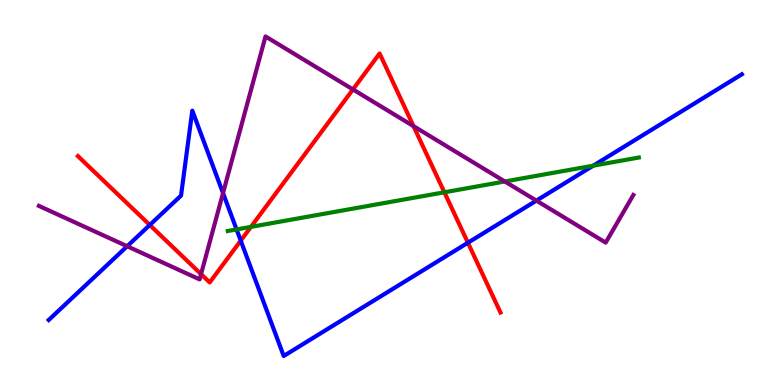[{'lines': ['blue', 'red'], 'intersections': [{'x': 1.93, 'y': 4.16}, {'x': 3.11, 'y': 3.75}, {'x': 6.04, 'y': 3.7}]}, {'lines': ['green', 'red'], 'intersections': [{'x': 3.24, 'y': 4.11}, {'x': 5.73, 'y': 5.01}]}, {'lines': ['purple', 'red'], 'intersections': [{'x': 2.59, 'y': 2.88}, {'x': 4.55, 'y': 7.68}, {'x': 5.34, 'y': 6.72}]}, {'lines': ['blue', 'green'], 'intersections': [{'x': 3.05, 'y': 4.04}, {'x': 7.65, 'y': 5.7}]}, {'lines': ['blue', 'purple'], 'intersections': [{'x': 1.64, 'y': 3.6}, {'x': 2.88, 'y': 4.98}, {'x': 6.92, 'y': 4.79}]}, {'lines': ['green', 'purple'], 'intersections': [{'x': 6.51, 'y': 5.29}]}]